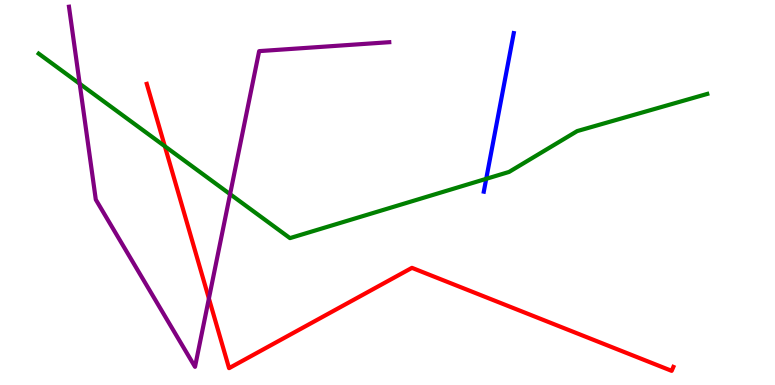[{'lines': ['blue', 'red'], 'intersections': []}, {'lines': ['green', 'red'], 'intersections': [{'x': 2.13, 'y': 6.2}]}, {'lines': ['purple', 'red'], 'intersections': [{'x': 2.7, 'y': 2.25}]}, {'lines': ['blue', 'green'], 'intersections': [{'x': 6.27, 'y': 5.36}]}, {'lines': ['blue', 'purple'], 'intersections': []}, {'lines': ['green', 'purple'], 'intersections': [{'x': 1.03, 'y': 7.82}, {'x': 2.97, 'y': 4.96}]}]